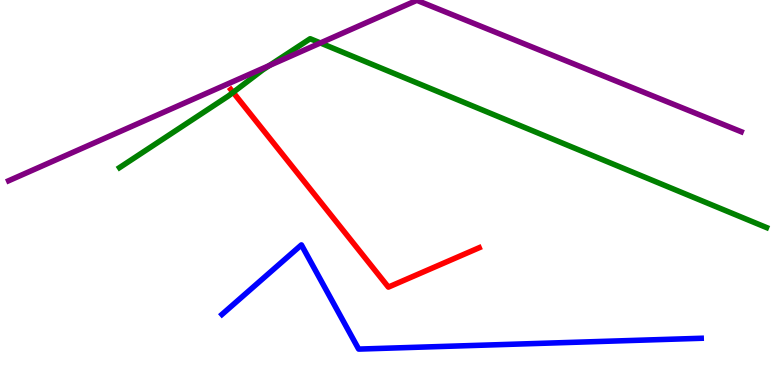[{'lines': ['blue', 'red'], 'intersections': []}, {'lines': ['green', 'red'], 'intersections': [{'x': 3.01, 'y': 7.6}]}, {'lines': ['purple', 'red'], 'intersections': []}, {'lines': ['blue', 'green'], 'intersections': []}, {'lines': ['blue', 'purple'], 'intersections': []}, {'lines': ['green', 'purple'], 'intersections': [{'x': 3.48, 'y': 8.3}, {'x': 4.13, 'y': 8.88}]}]